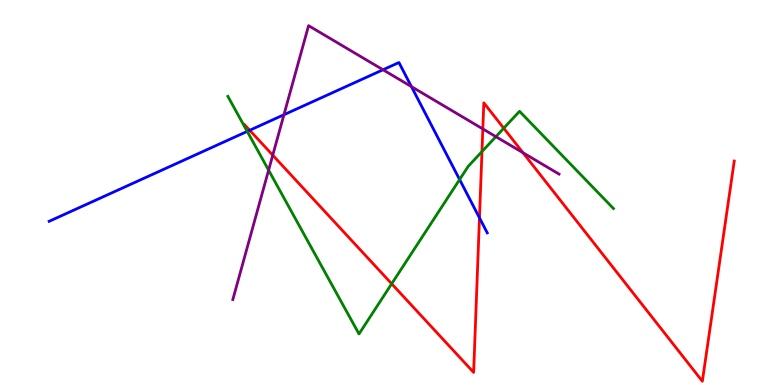[{'lines': ['blue', 'red'], 'intersections': [{'x': 3.22, 'y': 6.62}, {'x': 6.19, 'y': 4.34}]}, {'lines': ['green', 'red'], 'intersections': [{'x': 5.05, 'y': 2.63}, {'x': 6.22, 'y': 6.06}, {'x': 6.5, 'y': 6.67}]}, {'lines': ['purple', 'red'], 'intersections': [{'x': 3.52, 'y': 5.97}, {'x': 6.23, 'y': 6.65}, {'x': 6.75, 'y': 6.03}]}, {'lines': ['blue', 'green'], 'intersections': [{'x': 3.19, 'y': 6.59}, {'x': 5.93, 'y': 5.34}]}, {'lines': ['blue', 'purple'], 'intersections': [{'x': 3.66, 'y': 7.02}, {'x': 4.94, 'y': 8.19}, {'x': 5.31, 'y': 7.75}]}, {'lines': ['green', 'purple'], 'intersections': [{'x': 3.47, 'y': 5.58}, {'x': 6.4, 'y': 6.45}]}]